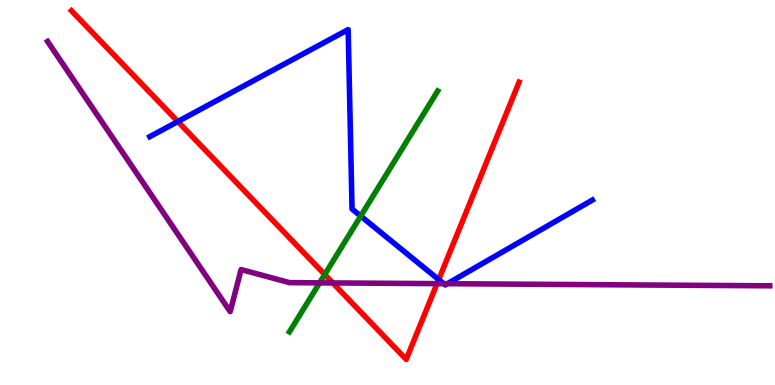[{'lines': ['blue', 'red'], 'intersections': [{'x': 2.29, 'y': 6.84}, {'x': 5.66, 'y': 2.74}]}, {'lines': ['green', 'red'], 'intersections': [{'x': 4.19, 'y': 2.87}]}, {'lines': ['purple', 'red'], 'intersections': [{'x': 4.29, 'y': 2.65}, {'x': 5.64, 'y': 2.63}]}, {'lines': ['blue', 'green'], 'intersections': [{'x': 4.65, 'y': 4.39}]}, {'lines': ['blue', 'purple'], 'intersections': [{'x': 5.73, 'y': 2.63}, {'x': 5.77, 'y': 2.63}]}, {'lines': ['green', 'purple'], 'intersections': [{'x': 4.12, 'y': 2.65}]}]